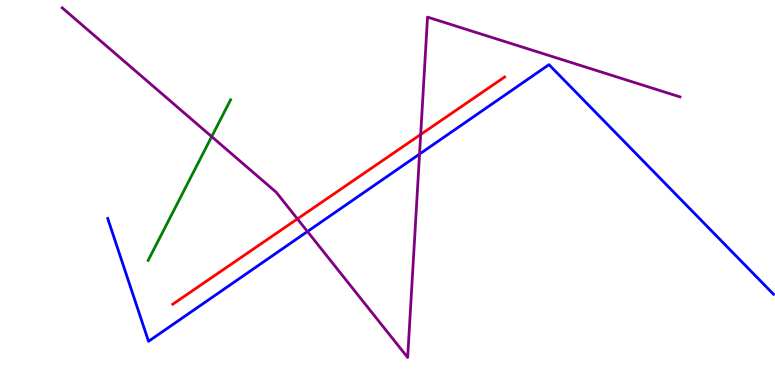[{'lines': ['blue', 'red'], 'intersections': []}, {'lines': ['green', 'red'], 'intersections': []}, {'lines': ['purple', 'red'], 'intersections': [{'x': 3.84, 'y': 4.31}, {'x': 5.43, 'y': 6.51}]}, {'lines': ['blue', 'green'], 'intersections': []}, {'lines': ['blue', 'purple'], 'intersections': [{'x': 3.97, 'y': 3.99}, {'x': 5.41, 'y': 6.0}]}, {'lines': ['green', 'purple'], 'intersections': [{'x': 2.73, 'y': 6.45}]}]